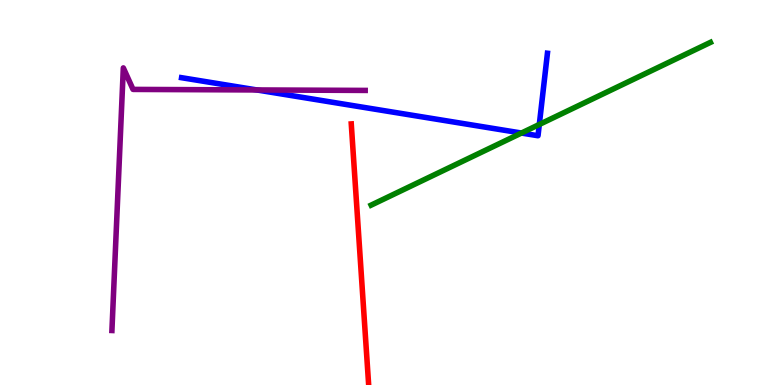[{'lines': ['blue', 'red'], 'intersections': []}, {'lines': ['green', 'red'], 'intersections': []}, {'lines': ['purple', 'red'], 'intersections': []}, {'lines': ['blue', 'green'], 'intersections': [{'x': 6.73, 'y': 6.54}, {'x': 6.96, 'y': 6.77}]}, {'lines': ['blue', 'purple'], 'intersections': [{'x': 3.31, 'y': 7.66}]}, {'lines': ['green', 'purple'], 'intersections': []}]